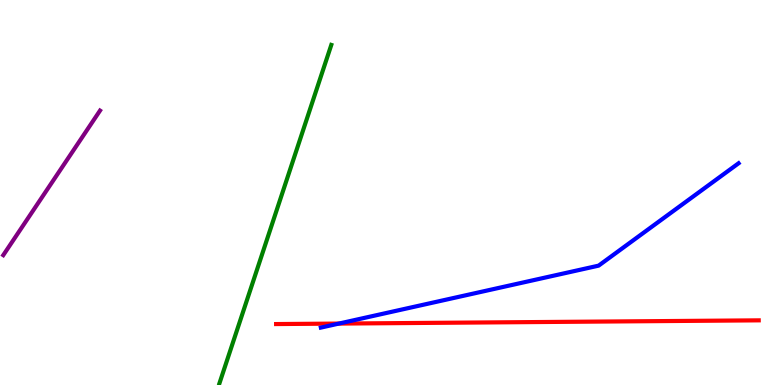[{'lines': ['blue', 'red'], 'intersections': [{'x': 4.37, 'y': 1.6}]}, {'lines': ['green', 'red'], 'intersections': []}, {'lines': ['purple', 'red'], 'intersections': []}, {'lines': ['blue', 'green'], 'intersections': []}, {'lines': ['blue', 'purple'], 'intersections': []}, {'lines': ['green', 'purple'], 'intersections': []}]